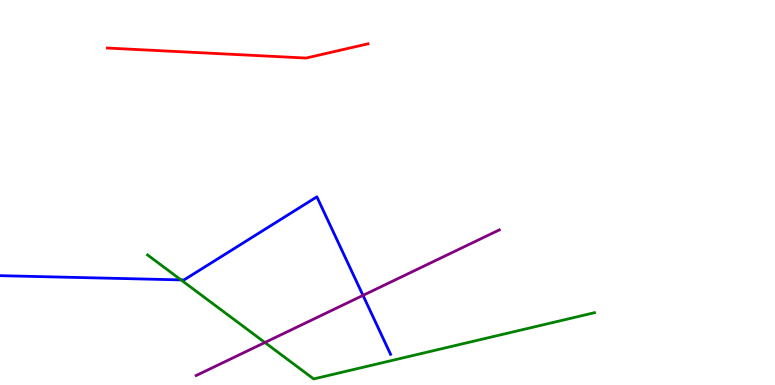[{'lines': ['blue', 'red'], 'intersections': []}, {'lines': ['green', 'red'], 'intersections': []}, {'lines': ['purple', 'red'], 'intersections': []}, {'lines': ['blue', 'green'], 'intersections': [{'x': 2.34, 'y': 2.73}]}, {'lines': ['blue', 'purple'], 'intersections': [{'x': 4.68, 'y': 2.33}]}, {'lines': ['green', 'purple'], 'intersections': [{'x': 3.42, 'y': 1.1}]}]